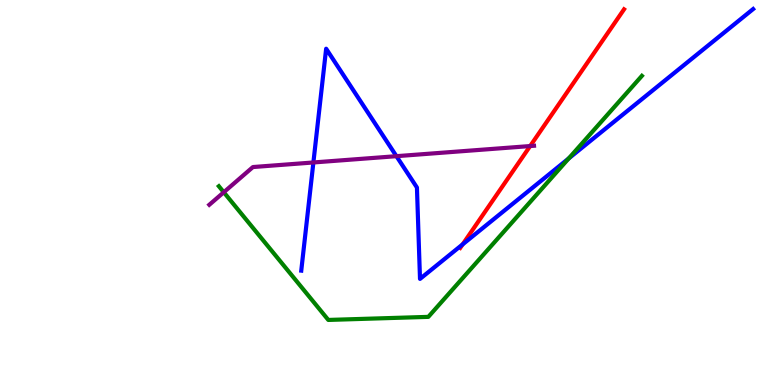[{'lines': ['blue', 'red'], 'intersections': [{'x': 5.97, 'y': 3.65}]}, {'lines': ['green', 'red'], 'intersections': []}, {'lines': ['purple', 'red'], 'intersections': [{'x': 6.84, 'y': 6.21}]}, {'lines': ['blue', 'green'], 'intersections': [{'x': 7.34, 'y': 5.88}]}, {'lines': ['blue', 'purple'], 'intersections': [{'x': 4.04, 'y': 5.78}, {'x': 5.12, 'y': 5.94}]}, {'lines': ['green', 'purple'], 'intersections': [{'x': 2.89, 'y': 5.01}]}]